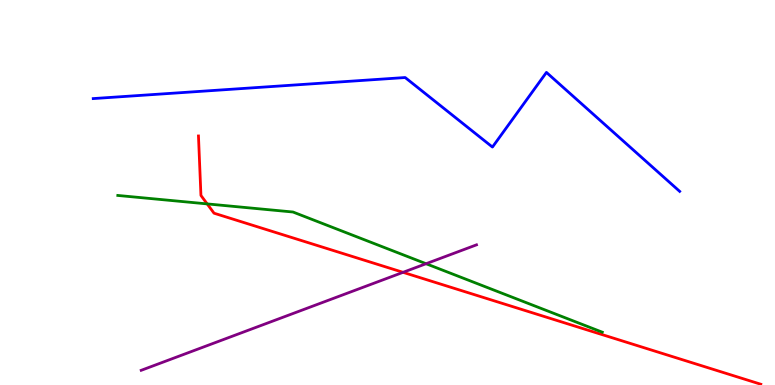[{'lines': ['blue', 'red'], 'intersections': []}, {'lines': ['green', 'red'], 'intersections': [{'x': 2.67, 'y': 4.7}]}, {'lines': ['purple', 'red'], 'intersections': [{'x': 5.2, 'y': 2.93}]}, {'lines': ['blue', 'green'], 'intersections': []}, {'lines': ['blue', 'purple'], 'intersections': []}, {'lines': ['green', 'purple'], 'intersections': [{'x': 5.5, 'y': 3.15}]}]